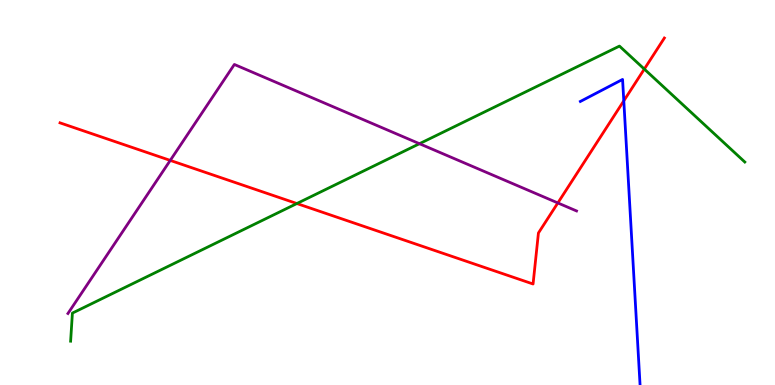[{'lines': ['blue', 'red'], 'intersections': [{'x': 8.05, 'y': 7.38}]}, {'lines': ['green', 'red'], 'intersections': [{'x': 3.83, 'y': 4.71}, {'x': 8.31, 'y': 8.21}]}, {'lines': ['purple', 'red'], 'intersections': [{'x': 2.2, 'y': 5.83}, {'x': 7.2, 'y': 4.73}]}, {'lines': ['blue', 'green'], 'intersections': []}, {'lines': ['blue', 'purple'], 'intersections': []}, {'lines': ['green', 'purple'], 'intersections': [{'x': 5.41, 'y': 6.27}]}]